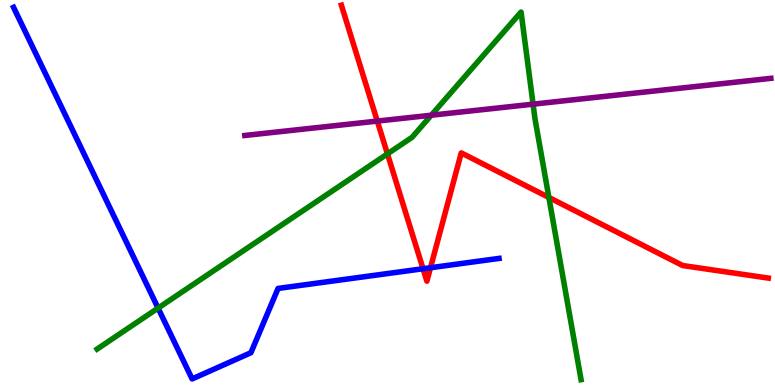[{'lines': ['blue', 'red'], 'intersections': [{'x': 5.46, 'y': 3.02}, {'x': 5.55, 'y': 3.05}]}, {'lines': ['green', 'red'], 'intersections': [{'x': 5.0, 'y': 6.0}, {'x': 7.08, 'y': 4.87}]}, {'lines': ['purple', 'red'], 'intersections': [{'x': 4.87, 'y': 6.85}]}, {'lines': ['blue', 'green'], 'intersections': [{'x': 2.04, 'y': 2.0}]}, {'lines': ['blue', 'purple'], 'intersections': []}, {'lines': ['green', 'purple'], 'intersections': [{'x': 5.56, 'y': 7.01}, {'x': 6.88, 'y': 7.29}]}]